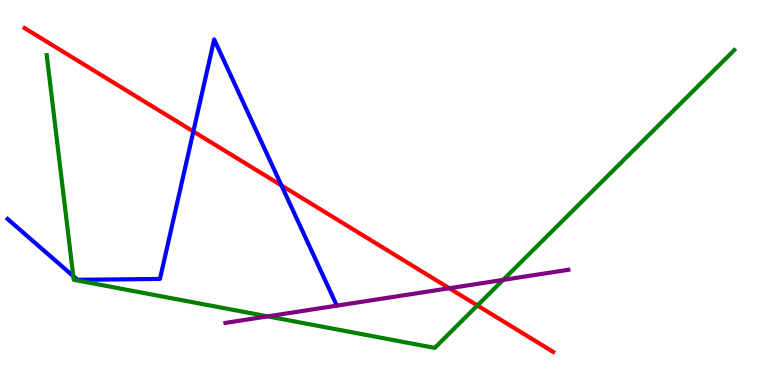[{'lines': ['blue', 'red'], 'intersections': [{'x': 2.49, 'y': 6.58}, {'x': 3.63, 'y': 5.18}]}, {'lines': ['green', 'red'], 'intersections': [{'x': 6.16, 'y': 2.07}]}, {'lines': ['purple', 'red'], 'intersections': [{'x': 5.8, 'y': 2.51}]}, {'lines': ['blue', 'green'], 'intersections': [{'x': 0.945, 'y': 2.83}]}, {'lines': ['blue', 'purple'], 'intersections': []}, {'lines': ['green', 'purple'], 'intersections': [{'x': 3.45, 'y': 1.78}, {'x': 6.49, 'y': 2.73}]}]